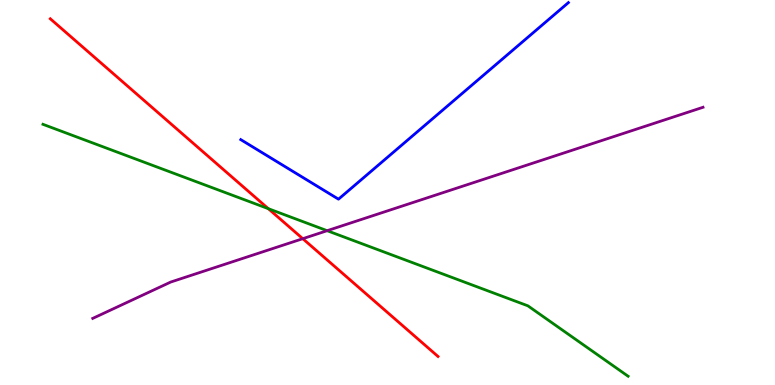[{'lines': ['blue', 'red'], 'intersections': []}, {'lines': ['green', 'red'], 'intersections': [{'x': 3.46, 'y': 4.58}]}, {'lines': ['purple', 'red'], 'intersections': [{'x': 3.91, 'y': 3.8}]}, {'lines': ['blue', 'green'], 'intersections': []}, {'lines': ['blue', 'purple'], 'intersections': []}, {'lines': ['green', 'purple'], 'intersections': [{'x': 4.22, 'y': 4.01}]}]